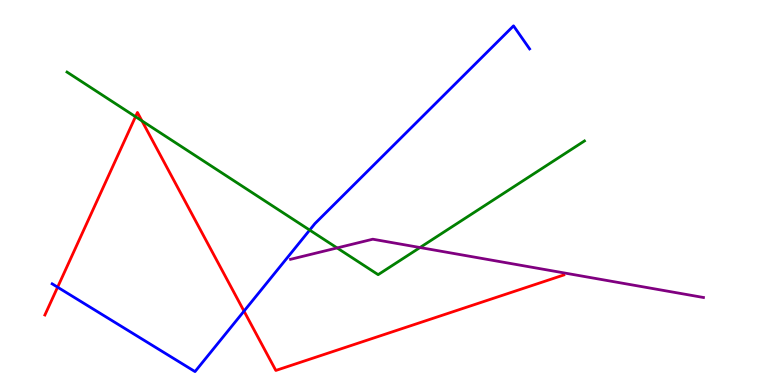[{'lines': ['blue', 'red'], 'intersections': [{'x': 0.743, 'y': 2.54}, {'x': 3.15, 'y': 1.92}]}, {'lines': ['green', 'red'], 'intersections': [{'x': 1.75, 'y': 6.97}, {'x': 1.83, 'y': 6.86}]}, {'lines': ['purple', 'red'], 'intersections': []}, {'lines': ['blue', 'green'], 'intersections': [{'x': 4.0, 'y': 4.02}]}, {'lines': ['blue', 'purple'], 'intersections': []}, {'lines': ['green', 'purple'], 'intersections': [{'x': 4.35, 'y': 3.56}, {'x': 5.42, 'y': 3.57}]}]